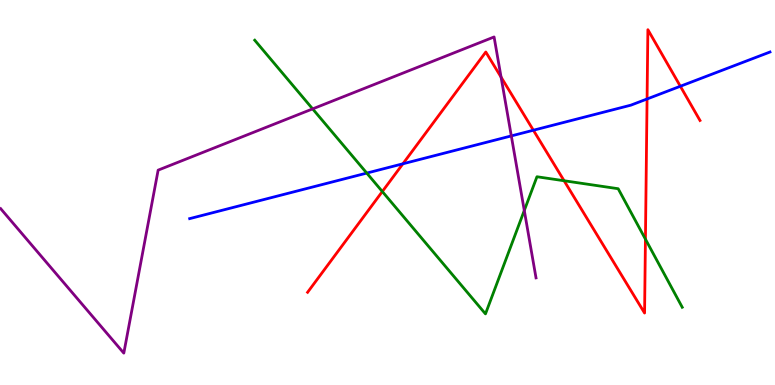[{'lines': ['blue', 'red'], 'intersections': [{'x': 5.2, 'y': 5.75}, {'x': 6.88, 'y': 6.62}, {'x': 8.35, 'y': 7.43}, {'x': 8.78, 'y': 7.76}]}, {'lines': ['green', 'red'], 'intersections': [{'x': 4.93, 'y': 5.03}, {'x': 7.28, 'y': 5.31}, {'x': 8.33, 'y': 3.79}]}, {'lines': ['purple', 'red'], 'intersections': [{'x': 6.47, 'y': 8.0}]}, {'lines': ['blue', 'green'], 'intersections': [{'x': 4.73, 'y': 5.5}]}, {'lines': ['blue', 'purple'], 'intersections': [{'x': 6.6, 'y': 6.47}]}, {'lines': ['green', 'purple'], 'intersections': [{'x': 4.03, 'y': 7.17}, {'x': 6.77, 'y': 4.53}]}]